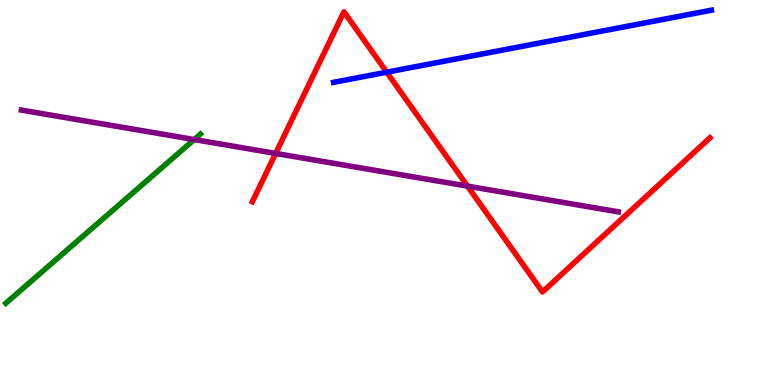[{'lines': ['blue', 'red'], 'intersections': [{'x': 4.99, 'y': 8.12}]}, {'lines': ['green', 'red'], 'intersections': []}, {'lines': ['purple', 'red'], 'intersections': [{'x': 3.56, 'y': 6.01}, {'x': 6.03, 'y': 5.17}]}, {'lines': ['blue', 'green'], 'intersections': []}, {'lines': ['blue', 'purple'], 'intersections': []}, {'lines': ['green', 'purple'], 'intersections': [{'x': 2.51, 'y': 6.38}]}]